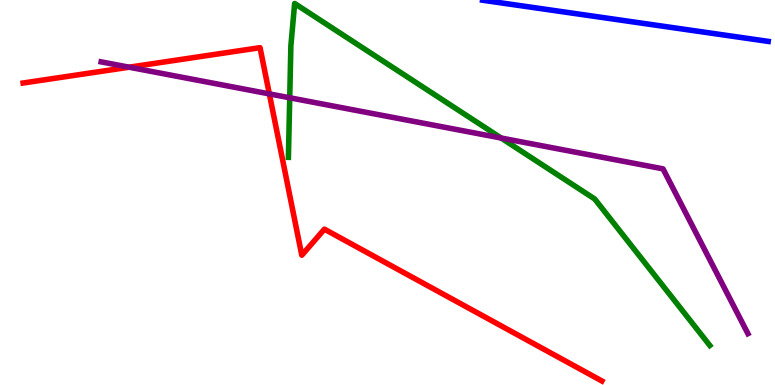[{'lines': ['blue', 'red'], 'intersections': []}, {'lines': ['green', 'red'], 'intersections': []}, {'lines': ['purple', 'red'], 'intersections': [{'x': 1.67, 'y': 8.25}, {'x': 3.48, 'y': 7.56}]}, {'lines': ['blue', 'green'], 'intersections': []}, {'lines': ['blue', 'purple'], 'intersections': []}, {'lines': ['green', 'purple'], 'intersections': [{'x': 3.74, 'y': 7.46}, {'x': 6.47, 'y': 6.41}]}]